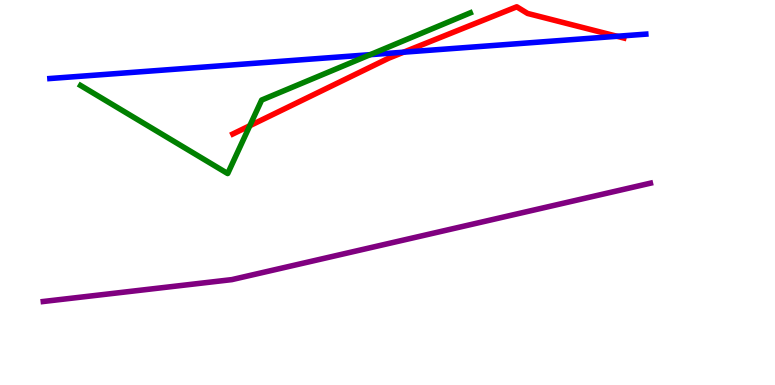[{'lines': ['blue', 'red'], 'intersections': [{'x': 5.21, 'y': 8.64}, {'x': 7.96, 'y': 9.06}]}, {'lines': ['green', 'red'], 'intersections': [{'x': 3.22, 'y': 6.73}]}, {'lines': ['purple', 'red'], 'intersections': []}, {'lines': ['blue', 'green'], 'intersections': [{'x': 4.78, 'y': 8.58}]}, {'lines': ['blue', 'purple'], 'intersections': []}, {'lines': ['green', 'purple'], 'intersections': []}]